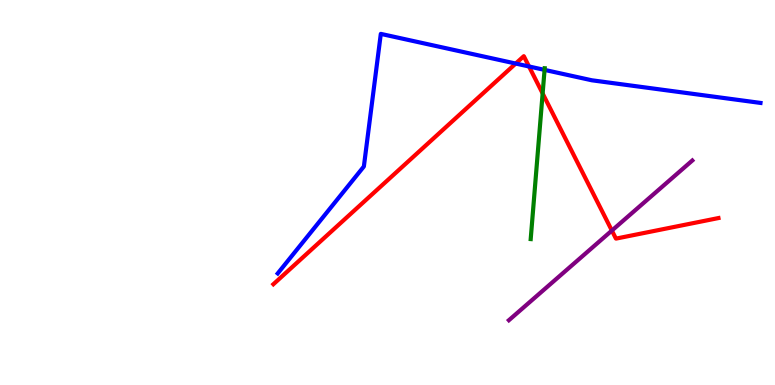[{'lines': ['blue', 'red'], 'intersections': [{'x': 6.65, 'y': 8.35}, {'x': 6.83, 'y': 8.27}]}, {'lines': ['green', 'red'], 'intersections': [{'x': 7.0, 'y': 7.57}]}, {'lines': ['purple', 'red'], 'intersections': [{'x': 7.9, 'y': 4.01}]}, {'lines': ['blue', 'green'], 'intersections': [{'x': 7.03, 'y': 8.18}]}, {'lines': ['blue', 'purple'], 'intersections': []}, {'lines': ['green', 'purple'], 'intersections': []}]